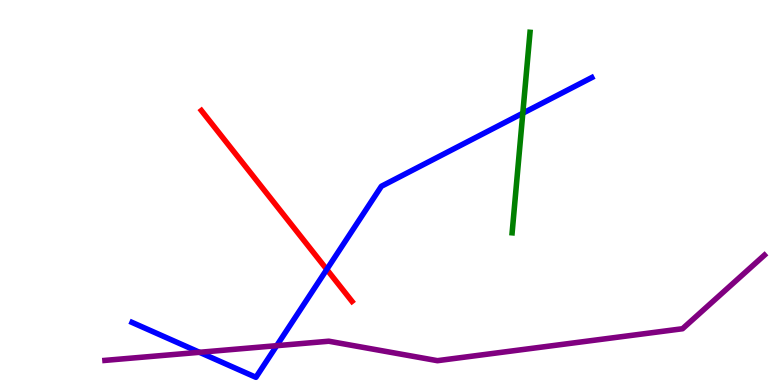[{'lines': ['blue', 'red'], 'intersections': [{'x': 4.22, 'y': 3.0}]}, {'lines': ['green', 'red'], 'intersections': []}, {'lines': ['purple', 'red'], 'intersections': []}, {'lines': ['blue', 'green'], 'intersections': [{'x': 6.75, 'y': 7.06}]}, {'lines': ['blue', 'purple'], 'intersections': [{'x': 2.57, 'y': 0.849}, {'x': 3.57, 'y': 1.02}]}, {'lines': ['green', 'purple'], 'intersections': []}]